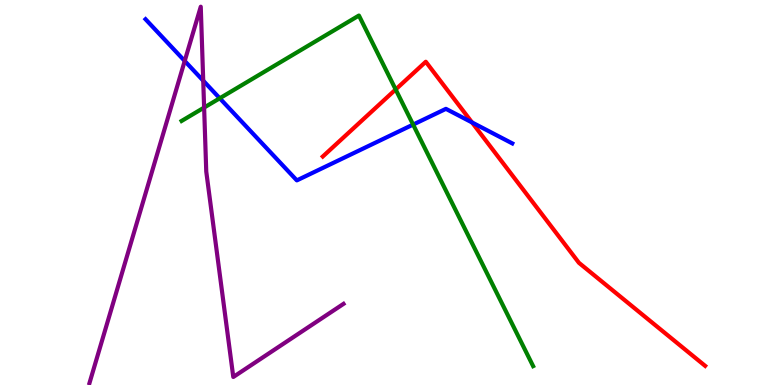[{'lines': ['blue', 'red'], 'intersections': [{'x': 6.09, 'y': 6.82}]}, {'lines': ['green', 'red'], 'intersections': [{'x': 5.11, 'y': 7.68}]}, {'lines': ['purple', 'red'], 'intersections': []}, {'lines': ['blue', 'green'], 'intersections': [{'x': 2.84, 'y': 7.45}, {'x': 5.33, 'y': 6.76}]}, {'lines': ['blue', 'purple'], 'intersections': [{'x': 2.38, 'y': 8.42}, {'x': 2.62, 'y': 7.9}]}, {'lines': ['green', 'purple'], 'intersections': [{'x': 2.63, 'y': 7.21}]}]